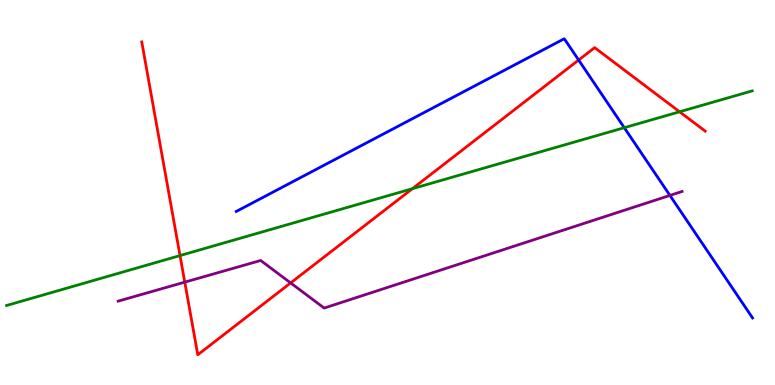[{'lines': ['blue', 'red'], 'intersections': [{'x': 7.47, 'y': 8.44}]}, {'lines': ['green', 'red'], 'intersections': [{'x': 2.32, 'y': 3.36}, {'x': 5.32, 'y': 5.1}, {'x': 8.77, 'y': 7.1}]}, {'lines': ['purple', 'red'], 'intersections': [{'x': 2.38, 'y': 2.67}, {'x': 3.75, 'y': 2.65}]}, {'lines': ['blue', 'green'], 'intersections': [{'x': 8.06, 'y': 6.68}]}, {'lines': ['blue', 'purple'], 'intersections': [{'x': 8.64, 'y': 4.92}]}, {'lines': ['green', 'purple'], 'intersections': []}]